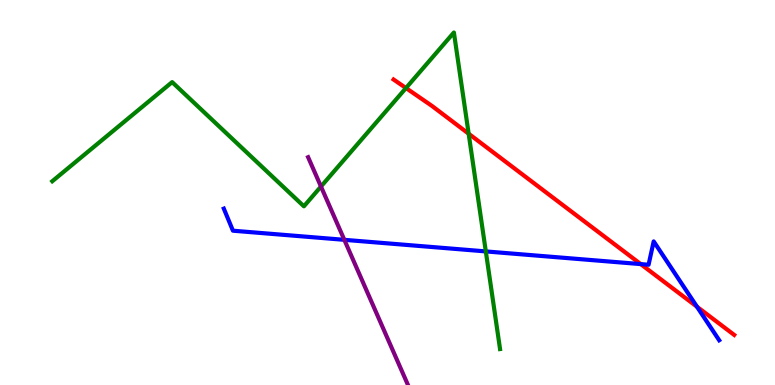[{'lines': ['blue', 'red'], 'intersections': [{'x': 8.27, 'y': 3.14}, {'x': 8.99, 'y': 2.03}]}, {'lines': ['green', 'red'], 'intersections': [{'x': 5.24, 'y': 7.71}, {'x': 6.05, 'y': 6.53}]}, {'lines': ['purple', 'red'], 'intersections': []}, {'lines': ['blue', 'green'], 'intersections': [{'x': 6.27, 'y': 3.47}]}, {'lines': ['blue', 'purple'], 'intersections': [{'x': 4.44, 'y': 3.77}]}, {'lines': ['green', 'purple'], 'intersections': [{'x': 4.14, 'y': 5.16}]}]